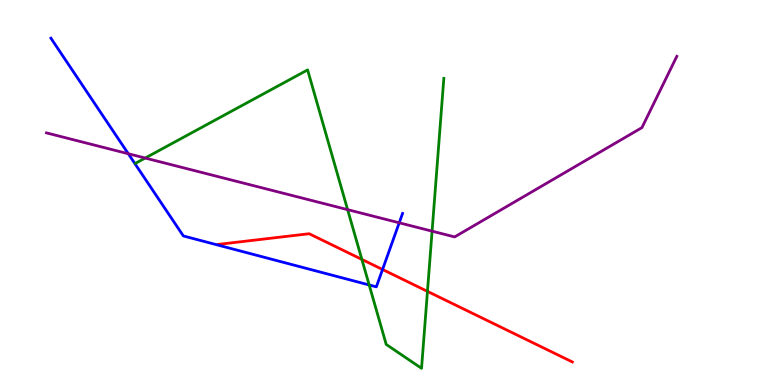[{'lines': ['blue', 'red'], 'intersections': [{'x': 4.94, 'y': 3.0}]}, {'lines': ['green', 'red'], 'intersections': [{'x': 4.67, 'y': 3.26}, {'x': 5.52, 'y': 2.43}]}, {'lines': ['purple', 'red'], 'intersections': []}, {'lines': ['blue', 'green'], 'intersections': [{'x': 4.76, 'y': 2.6}]}, {'lines': ['blue', 'purple'], 'intersections': [{'x': 1.66, 'y': 6.01}, {'x': 5.15, 'y': 4.21}]}, {'lines': ['green', 'purple'], 'intersections': [{'x': 1.87, 'y': 5.89}, {'x': 4.49, 'y': 4.55}, {'x': 5.58, 'y': 4.0}]}]